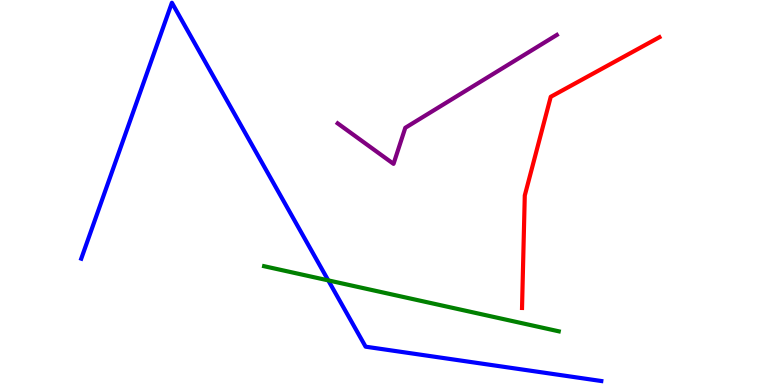[{'lines': ['blue', 'red'], 'intersections': []}, {'lines': ['green', 'red'], 'intersections': []}, {'lines': ['purple', 'red'], 'intersections': []}, {'lines': ['blue', 'green'], 'intersections': [{'x': 4.24, 'y': 2.72}]}, {'lines': ['blue', 'purple'], 'intersections': []}, {'lines': ['green', 'purple'], 'intersections': []}]